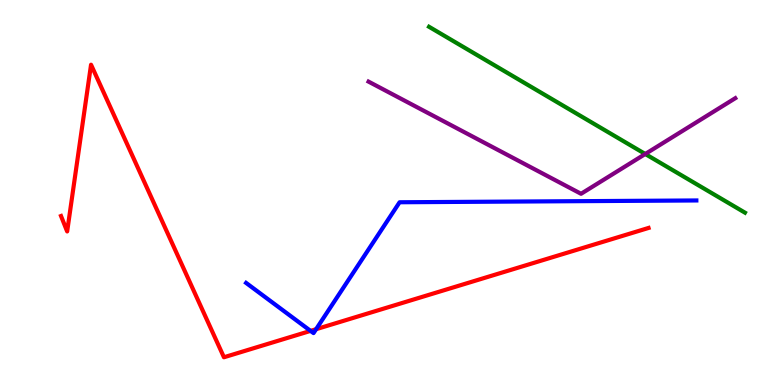[{'lines': ['blue', 'red'], 'intersections': [{'x': 4.01, 'y': 1.41}, {'x': 4.08, 'y': 1.45}]}, {'lines': ['green', 'red'], 'intersections': []}, {'lines': ['purple', 'red'], 'intersections': []}, {'lines': ['blue', 'green'], 'intersections': []}, {'lines': ['blue', 'purple'], 'intersections': []}, {'lines': ['green', 'purple'], 'intersections': [{'x': 8.33, 'y': 6.0}]}]